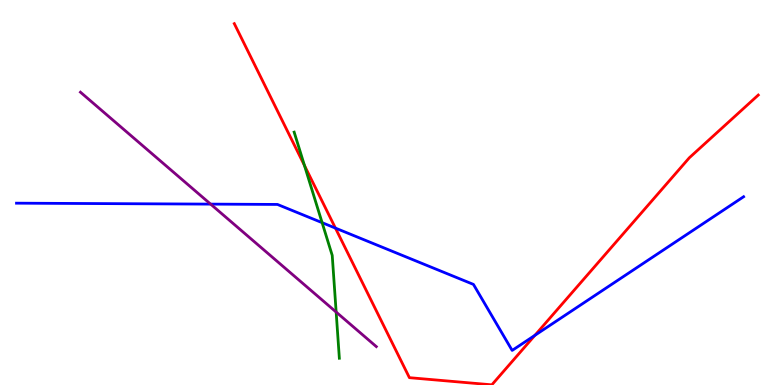[{'lines': ['blue', 'red'], 'intersections': [{'x': 4.33, 'y': 4.08}, {'x': 6.9, 'y': 1.29}]}, {'lines': ['green', 'red'], 'intersections': [{'x': 3.93, 'y': 5.7}]}, {'lines': ['purple', 'red'], 'intersections': []}, {'lines': ['blue', 'green'], 'intersections': [{'x': 4.16, 'y': 4.22}]}, {'lines': ['blue', 'purple'], 'intersections': [{'x': 2.72, 'y': 4.7}]}, {'lines': ['green', 'purple'], 'intersections': [{'x': 4.34, 'y': 1.89}]}]